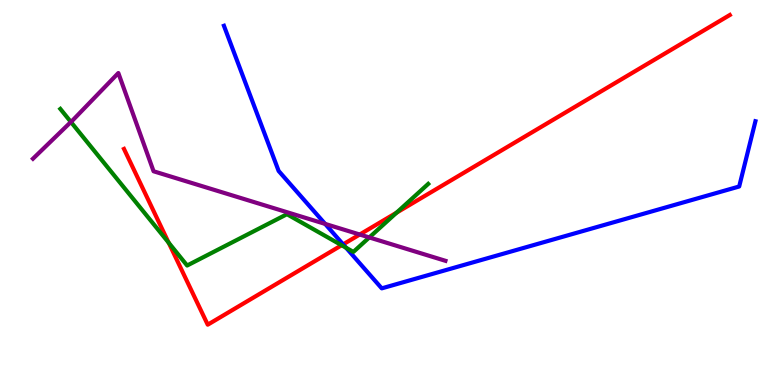[{'lines': ['blue', 'red'], 'intersections': [{'x': 4.43, 'y': 3.65}]}, {'lines': ['green', 'red'], 'intersections': [{'x': 2.18, 'y': 3.7}, {'x': 4.41, 'y': 3.63}, {'x': 5.12, 'y': 4.48}]}, {'lines': ['purple', 'red'], 'intersections': [{'x': 4.64, 'y': 3.91}]}, {'lines': ['blue', 'green'], 'intersections': [{'x': 4.47, 'y': 3.56}]}, {'lines': ['blue', 'purple'], 'intersections': [{'x': 4.2, 'y': 4.18}]}, {'lines': ['green', 'purple'], 'intersections': [{'x': 0.915, 'y': 6.83}, {'x': 4.77, 'y': 3.83}]}]